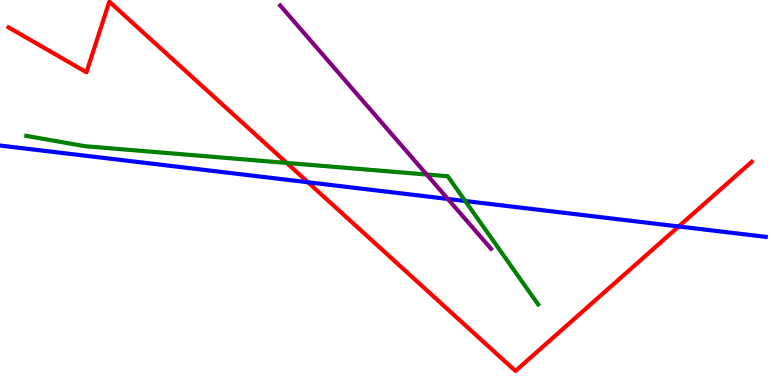[{'lines': ['blue', 'red'], 'intersections': [{'x': 3.97, 'y': 5.27}, {'x': 8.76, 'y': 4.12}]}, {'lines': ['green', 'red'], 'intersections': [{'x': 3.7, 'y': 5.77}]}, {'lines': ['purple', 'red'], 'intersections': []}, {'lines': ['blue', 'green'], 'intersections': [{'x': 6.0, 'y': 4.78}]}, {'lines': ['blue', 'purple'], 'intersections': [{'x': 5.78, 'y': 4.83}]}, {'lines': ['green', 'purple'], 'intersections': [{'x': 5.51, 'y': 5.47}]}]